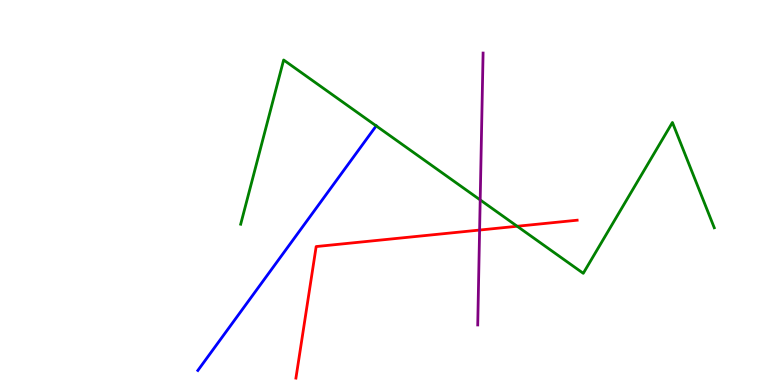[{'lines': ['blue', 'red'], 'intersections': []}, {'lines': ['green', 'red'], 'intersections': [{'x': 6.67, 'y': 4.12}]}, {'lines': ['purple', 'red'], 'intersections': [{'x': 6.19, 'y': 4.02}]}, {'lines': ['blue', 'green'], 'intersections': [{'x': 4.85, 'y': 6.73}]}, {'lines': ['blue', 'purple'], 'intersections': []}, {'lines': ['green', 'purple'], 'intersections': [{'x': 6.2, 'y': 4.81}]}]